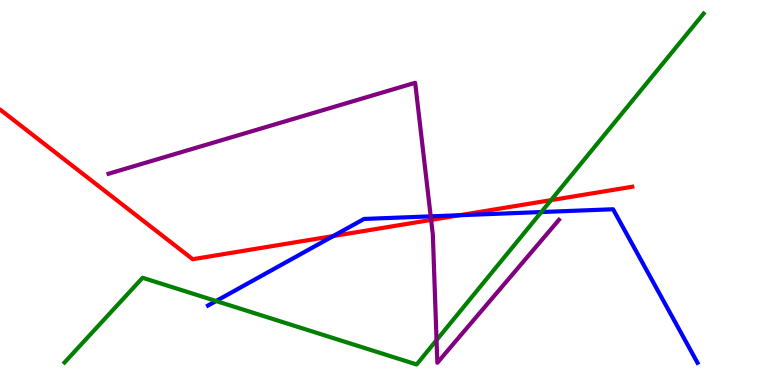[{'lines': ['blue', 'red'], 'intersections': [{'x': 4.3, 'y': 3.87}, {'x': 5.93, 'y': 4.41}]}, {'lines': ['green', 'red'], 'intersections': [{'x': 7.11, 'y': 4.8}]}, {'lines': ['purple', 'red'], 'intersections': [{'x': 5.56, 'y': 4.29}]}, {'lines': ['blue', 'green'], 'intersections': [{'x': 2.79, 'y': 2.18}, {'x': 6.98, 'y': 4.49}]}, {'lines': ['blue', 'purple'], 'intersections': [{'x': 5.56, 'y': 4.38}]}, {'lines': ['green', 'purple'], 'intersections': [{'x': 5.63, 'y': 1.17}]}]